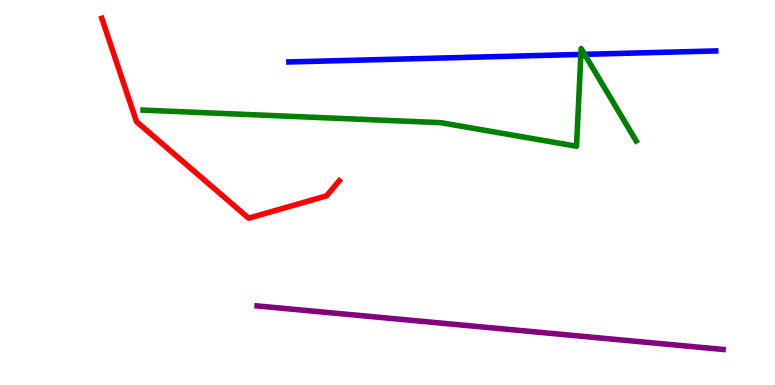[{'lines': ['blue', 'red'], 'intersections': []}, {'lines': ['green', 'red'], 'intersections': []}, {'lines': ['purple', 'red'], 'intersections': []}, {'lines': ['blue', 'green'], 'intersections': [{'x': 7.5, 'y': 8.59}, {'x': 7.54, 'y': 8.59}]}, {'lines': ['blue', 'purple'], 'intersections': []}, {'lines': ['green', 'purple'], 'intersections': []}]